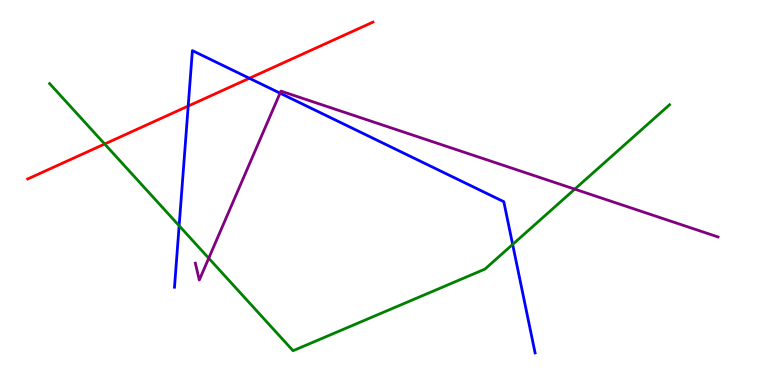[{'lines': ['blue', 'red'], 'intersections': [{'x': 2.43, 'y': 7.25}, {'x': 3.22, 'y': 7.97}]}, {'lines': ['green', 'red'], 'intersections': [{'x': 1.35, 'y': 6.26}]}, {'lines': ['purple', 'red'], 'intersections': []}, {'lines': ['blue', 'green'], 'intersections': [{'x': 2.31, 'y': 4.14}, {'x': 6.61, 'y': 3.65}]}, {'lines': ['blue', 'purple'], 'intersections': [{'x': 3.61, 'y': 7.58}]}, {'lines': ['green', 'purple'], 'intersections': [{'x': 2.69, 'y': 3.29}, {'x': 7.42, 'y': 5.09}]}]